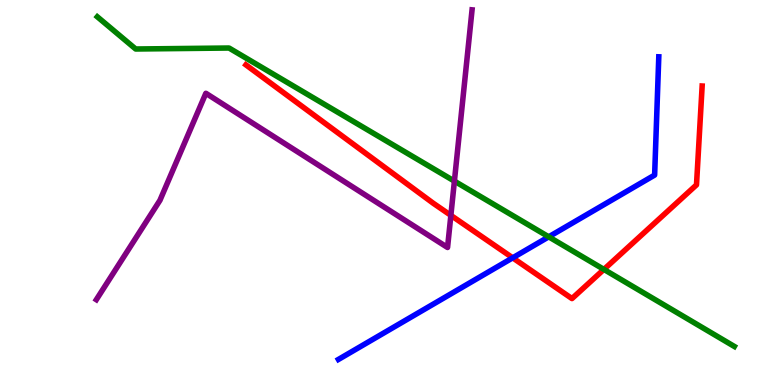[{'lines': ['blue', 'red'], 'intersections': [{'x': 6.62, 'y': 3.3}]}, {'lines': ['green', 'red'], 'intersections': [{'x': 7.79, 'y': 3.0}]}, {'lines': ['purple', 'red'], 'intersections': [{'x': 5.82, 'y': 4.41}]}, {'lines': ['blue', 'green'], 'intersections': [{'x': 7.08, 'y': 3.85}]}, {'lines': ['blue', 'purple'], 'intersections': []}, {'lines': ['green', 'purple'], 'intersections': [{'x': 5.86, 'y': 5.3}]}]